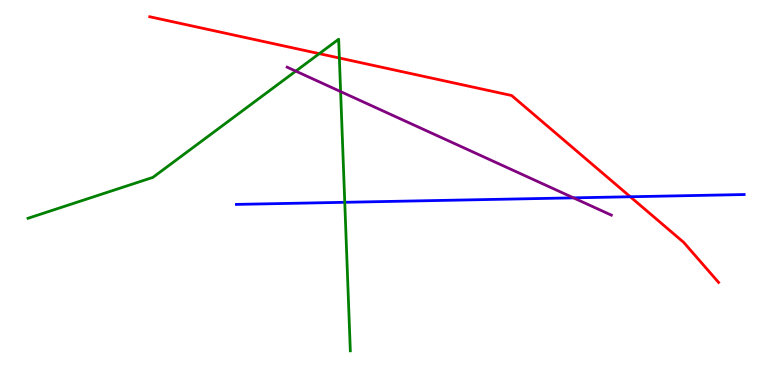[{'lines': ['blue', 'red'], 'intersections': [{'x': 8.13, 'y': 4.89}]}, {'lines': ['green', 'red'], 'intersections': [{'x': 4.12, 'y': 8.61}, {'x': 4.38, 'y': 8.49}]}, {'lines': ['purple', 'red'], 'intersections': []}, {'lines': ['blue', 'green'], 'intersections': [{'x': 4.45, 'y': 4.75}]}, {'lines': ['blue', 'purple'], 'intersections': [{'x': 7.4, 'y': 4.86}]}, {'lines': ['green', 'purple'], 'intersections': [{'x': 3.82, 'y': 8.15}, {'x': 4.4, 'y': 7.62}]}]